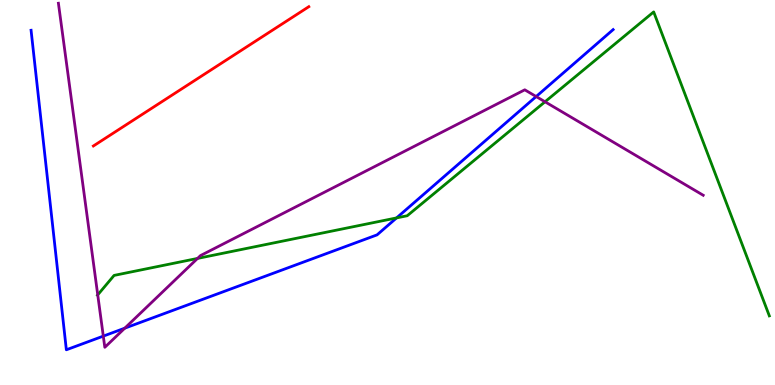[{'lines': ['blue', 'red'], 'intersections': []}, {'lines': ['green', 'red'], 'intersections': []}, {'lines': ['purple', 'red'], 'intersections': []}, {'lines': ['blue', 'green'], 'intersections': [{'x': 5.12, 'y': 4.34}]}, {'lines': ['blue', 'purple'], 'intersections': [{'x': 1.33, 'y': 1.27}, {'x': 1.61, 'y': 1.48}, {'x': 6.92, 'y': 7.49}]}, {'lines': ['green', 'purple'], 'intersections': [{'x': 1.26, 'y': 2.34}, {'x': 2.55, 'y': 3.29}, {'x': 7.03, 'y': 7.36}]}]